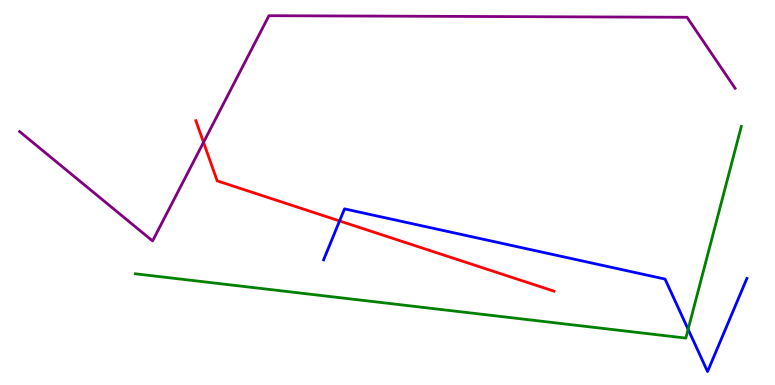[{'lines': ['blue', 'red'], 'intersections': [{'x': 4.38, 'y': 4.26}]}, {'lines': ['green', 'red'], 'intersections': []}, {'lines': ['purple', 'red'], 'intersections': [{'x': 2.63, 'y': 6.3}]}, {'lines': ['blue', 'green'], 'intersections': [{'x': 8.88, 'y': 1.45}]}, {'lines': ['blue', 'purple'], 'intersections': []}, {'lines': ['green', 'purple'], 'intersections': []}]